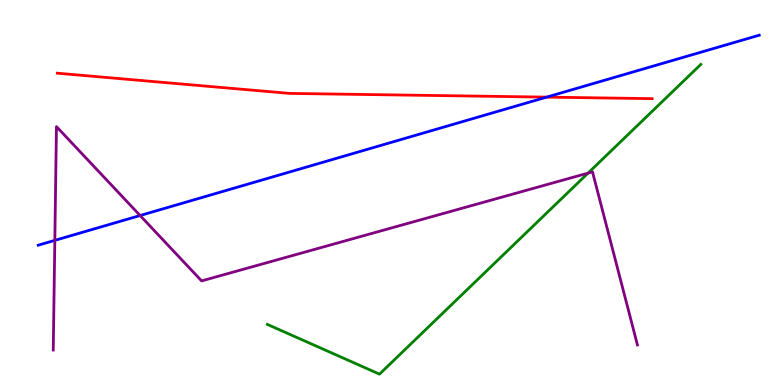[{'lines': ['blue', 'red'], 'intersections': [{'x': 7.05, 'y': 7.48}]}, {'lines': ['green', 'red'], 'intersections': []}, {'lines': ['purple', 'red'], 'intersections': []}, {'lines': ['blue', 'green'], 'intersections': []}, {'lines': ['blue', 'purple'], 'intersections': [{'x': 0.707, 'y': 3.76}, {'x': 1.81, 'y': 4.4}]}, {'lines': ['green', 'purple'], 'intersections': [{'x': 7.59, 'y': 5.5}]}]